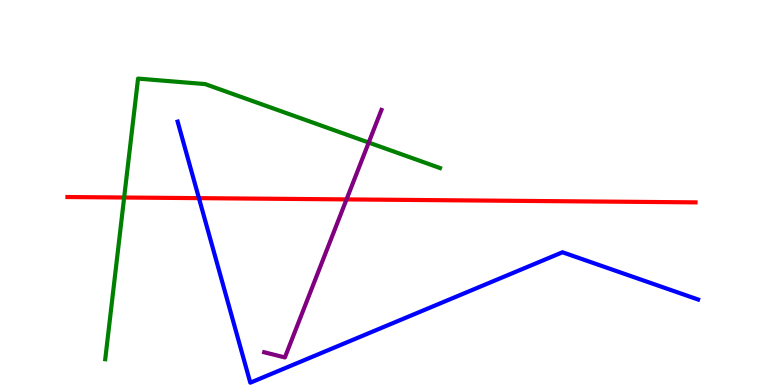[{'lines': ['blue', 'red'], 'intersections': [{'x': 2.57, 'y': 4.85}]}, {'lines': ['green', 'red'], 'intersections': [{'x': 1.6, 'y': 4.87}]}, {'lines': ['purple', 'red'], 'intersections': [{'x': 4.47, 'y': 4.82}]}, {'lines': ['blue', 'green'], 'intersections': []}, {'lines': ['blue', 'purple'], 'intersections': []}, {'lines': ['green', 'purple'], 'intersections': [{'x': 4.76, 'y': 6.3}]}]